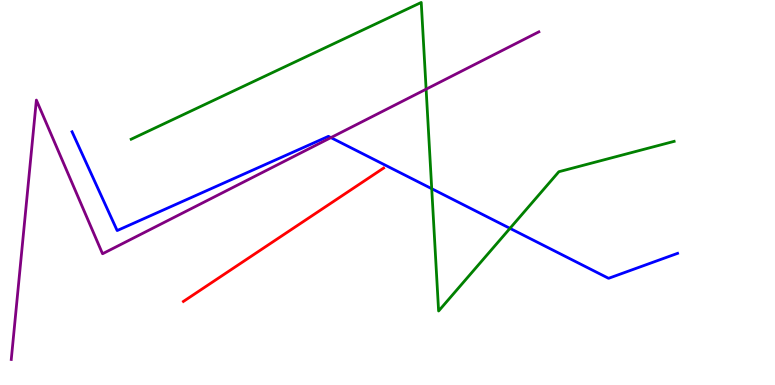[{'lines': ['blue', 'red'], 'intersections': []}, {'lines': ['green', 'red'], 'intersections': []}, {'lines': ['purple', 'red'], 'intersections': []}, {'lines': ['blue', 'green'], 'intersections': [{'x': 5.57, 'y': 5.1}, {'x': 6.58, 'y': 4.07}]}, {'lines': ['blue', 'purple'], 'intersections': [{'x': 4.27, 'y': 6.43}]}, {'lines': ['green', 'purple'], 'intersections': [{'x': 5.5, 'y': 7.68}]}]